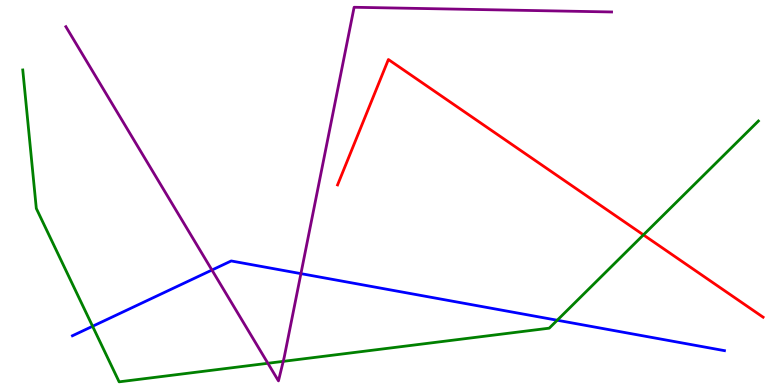[{'lines': ['blue', 'red'], 'intersections': []}, {'lines': ['green', 'red'], 'intersections': [{'x': 8.3, 'y': 3.9}]}, {'lines': ['purple', 'red'], 'intersections': []}, {'lines': ['blue', 'green'], 'intersections': [{'x': 1.19, 'y': 1.53}, {'x': 7.19, 'y': 1.68}]}, {'lines': ['blue', 'purple'], 'intersections': [{'x': 2.73, 'y': 2.99}, {'x': 3.88, 'y': 2.89}]}, {'lines': ['green', 'purple'], 'intersections': [{'x': 3.46, 'y': 0.564}, {'x': 3.65, 'y': 0.614}]}]